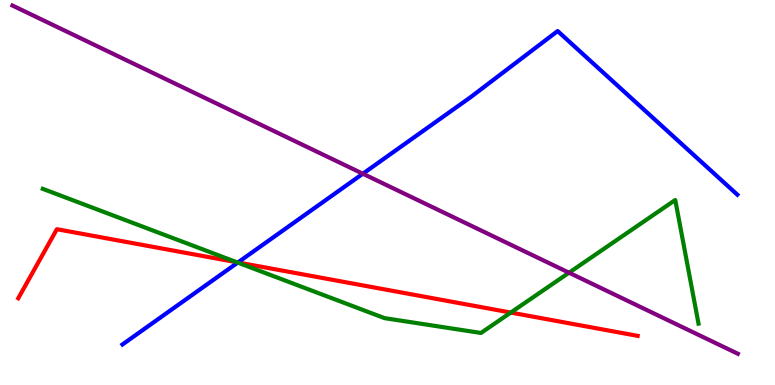[{'lines': ['blue', 'red'], 'intersections': [{'x': 3.07, 'y': 3.18}]}, {'lines': ['green', 'red'], 'intersections': [{'x': 3.06, 'y': 3.19}, {'x': 6.59, 'y': 1.88}]}, {'lines': ['purple', 'red'], 'intersections': []}, {'lines': ['blue', 'green'], 'intersections': [{'x': 3.07, 'y': 3.18}]}, {'lines': ['blue', 'purple'], 'intersections': [{'x': 4.68, 'y': 5.49}]}, {'lines': ['green', 'purple'], 'intersections': [{'x': 7.34, 'y': 2.92}]}]